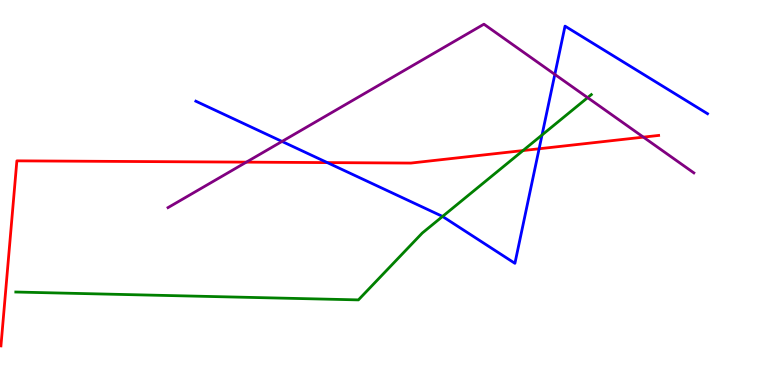[{'lines': ['blue', 'red'], 'intersections': [{'x': 4.22, 'y': 5.78}, {'x': 6.96, 'y': 6.14}]}, {'lines': ['green', 'red'], 'intersections': [{'x': 6.75, 'y': 6.09}]}, {'lines': ['purple', 'red'], 'intersections': [{'x': 3.18, 'y': 5.79}, {'x': 8.3, 'y': 6.44}]}, {'lines': ['blue', 'green'], 'intersections': [{'x': 5.71, 'y': 4.38}, {'x': 6.99, 'y': 6.49}]}, {'lines': ['blue', 'purple'], 'intersections': [{'x': 3.64, 'y': 6.33}, {'x': 7.16, 'y': 8.07}]}, {'lines': ['green', 'purple'], 'intersections': [{'x': 7.58, 'y': 7.46}]}]